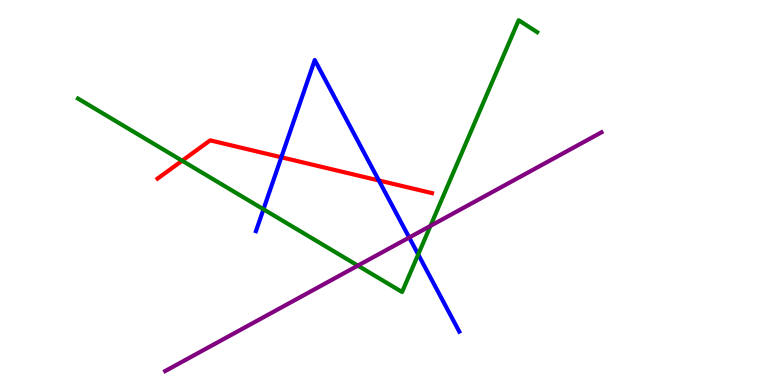[{'lines': ['blue', 'red'], 'intersections': [{'x': 3.63, 'y': 5.91}, {'x': 4.89, 'y': 5.31}]}, {'lines': ['green', 'red'], 'intersections': [{'x': 2.35, 'y': 5.83}]}, {'lines': ['purple', 'red'], 'intersections': []}, {'lines': ['blue', 'green'], 'intersections': [{'x': 3.4, 'y': 4.56}, {'x': 5.4, 'y': 3.39}]}, {'lines': ['blue', 'purple'], 'intersections': [{'x': 5.28, 'y': 3.83}]}, {'lines': ['green', 'purple'], 'intersections': [{'x': 4.62, 'y': 3.1}, {'x': 5.55, 'y': 4.13}]}]